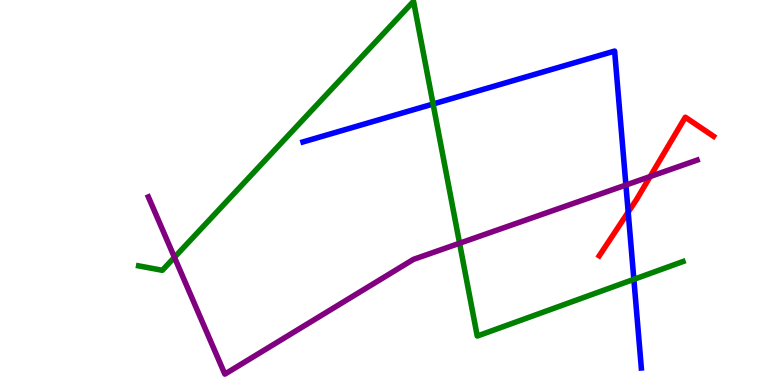[{'lines': ['blue', 'red'], 'intersections': [{'x': 8.11, 'y': 4.49}]}, {'lines': ['green', 'red'], 'intersections': []}, {'lines': ['purple', 'red'], 'intersections': [{'x': 8.39, 'y': 5.41}]}, {'lines': ['blue', 'green'], 'intersections': [{'x': 5.59, 'y': 7.3}, {'x': 8.18, 'y': 2.74}]}, {'lines': ['blue', 'purple'], 'intersections': [{'x': 8.08, 'y': 5.19}]}, {'lines': ['green', 'purple'], 'intersections': [{'x': 2.25, 'y': 3.32}, {'x': 5.93, 'y': 3.68}]}]